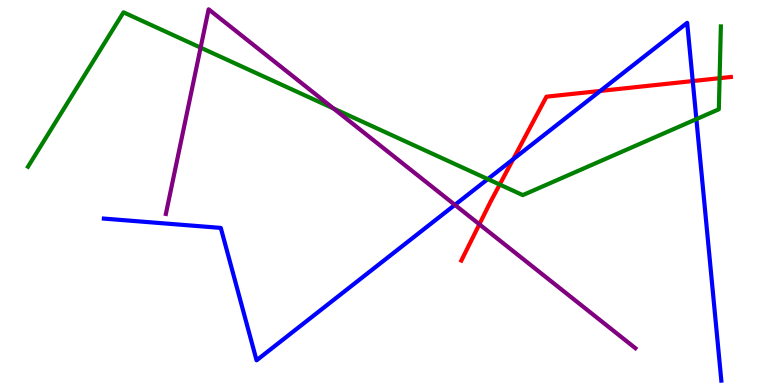[{'lines': ['blue', 'red'], 'intersections': [{'x': 6.62, 'y': 5.87}, {'x': 7.75, 'y': 7.64}, {'x': 8.94, 'y': 7.89}]}, {'lines': ['green', 'red'], 'intersections': [{'x': 6.45, 'y': 5.21}, {'x': 9.29, 'y': 7.97}]}, {'lines': ['purple', 'red'], 'intersections': [{'x': 6.19, 'y': 4.17}]}, {'lines': ['blue', 'green'], 'intersections': [{'x': 6.29, 'y': 5.35}, {'x': 8.99, 'y': 6.91}]}, {'lines': ['blue', 'purple'], 'intersections': [{'x': 5.87, 'y': 4.68}]}, {'lines': ['green', 'purple'], 'intersections': [{'x': 2.59, 'y': 8.76}, {'x': 4.3, 'y': 7.18}]}]